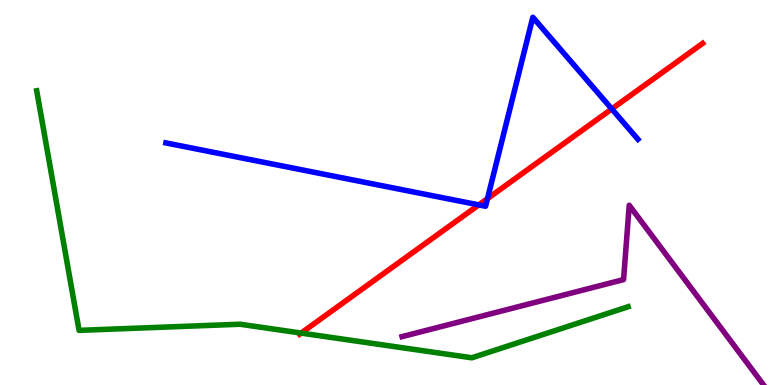[{'lines': ['blue', 'red'], 'intersections': [{'x': 6.18, 'y': 4.68}, {'x': 6.29, 'y': 4.84}, {'x': 7.89, 'y': 7.17}]}, {'lines': ['green', 'red'], 'intersections': [{'x': 3.89, 'y': 1.35}]}, {'lines': ['purple', 'red'], 'intersections': []}, {'lines': ['blue', 'green'], 'intersections': []}, {'lines': ['blue', 'purple'], 'intersections': []}, {'lines': ['green', 'purple'], 'intersections': []}]